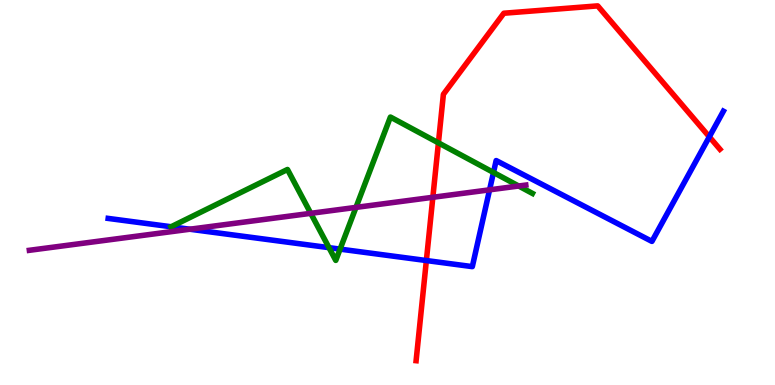[{'lines': ['blue', 'red'], 'intersections': [{'x': 5.5, 'y': 3.23}, {'x': 9.15, 'y': 6.45}]}, {'lines': ['green', 'red'], 'intersections': [{'x': 5.66, 'y': 6.29}]}, {'lines': ['purple', 'red'], 'intersections': [{'x': 5.59, 'y': 4.88}]}, {'lines': ['blue', 'green'], 'intersections': [{'x': 2.21, 'y': 4.11}, {'x': 4.25, 'y': 3.57}, {'x': 4.39, 'y': 3.53}, {'x': 6.37, 'y': 5.52}]}, {'lines': ['blue', 'purple'], 'intersections': [{'x': 2.45, 'y': 4.05}, {'x': 6.32, 'y': 5.07}]}, {'lines': ['green', 'purple'], 'intersections': [{'x': 4.01, 'y': 4.46}, {'x': 4.59, 'y': 4.61}, {'x': 6.69, 'y': 5.17}]}]